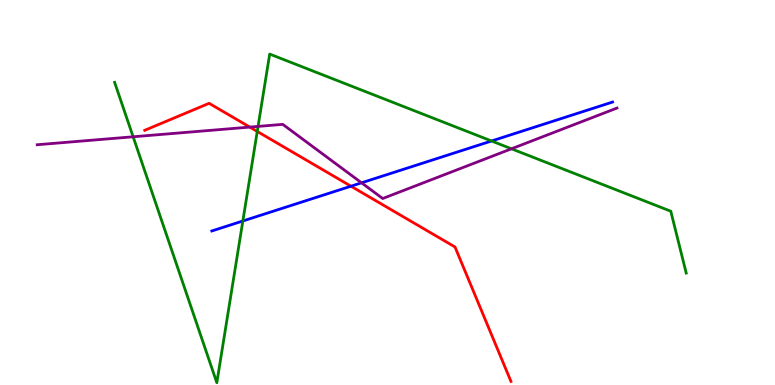[{'lines': ['blue', 'red'], 'intersections': [{'x': 4.53, 'y': 5.16}]}, {'lines': ['green', 'red'], 'intersections': [{'x': 3.32, 'y': 6.59}]}, {'lines': ['purple', 'red'], 'intersections': [{'x': 3.22, 'y': 6.7}]}, {'lines': ['blue', 'green'], 'intersections': [{'x': 3.13, 'y': 4.26}, {'x': 6.34, 'y': 6.34}]}, {'lines': ['blue', 'purple'], 'intersections': [{'x': 4.67, 'y': 5.25}]}, {'lines': ['green', 'purple'], 'intersections': [{'x': 1.72, 'y': 6.45}, {'x': 3.33, 'y': 6.72}, {'x': 6.6, 'y': 6.14}]}]